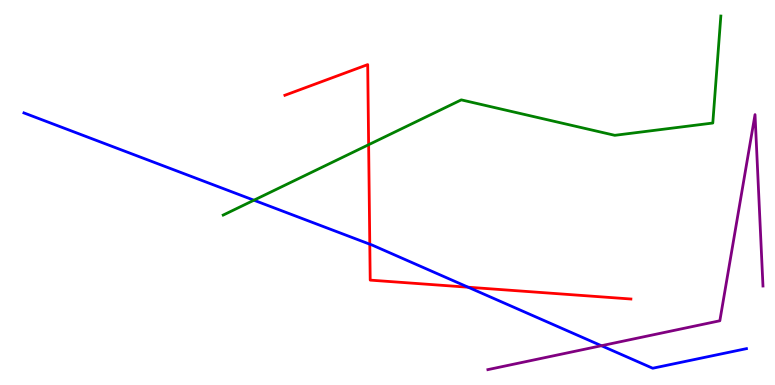[{'lines': ['blue', 'red'], 'intersections': [{'x': 4.77, 'y': 3.66}, {'x': 6.04, 'y': 2.54}]}, {'lines': ['green', 'red'], 'intersections': [{'x': 4.76, 'y': 6.24}]}, {'lines': ['purple', 'red'], 'intersections': []}, {'lines': ['blue', 'green'], 'intersections': [{'x': 3.28, 'y': 4.8}]}, {'lines': ['blue', 'purple'], 'intersections': [{'x': 7.76, 'y': 1.02}]}, {'lines': ['green', 'purple'], 'intersections': []}]